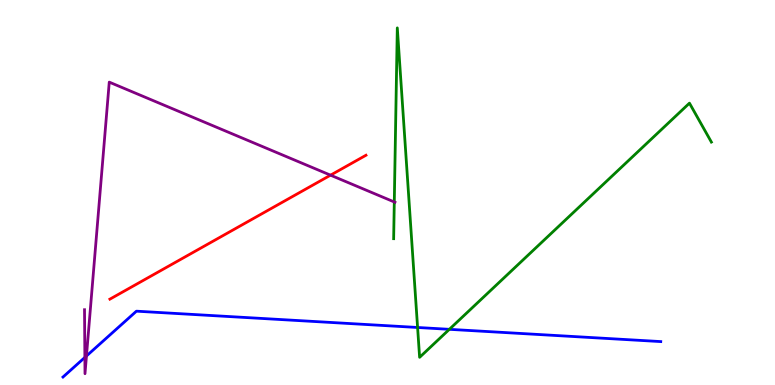[{'lines': ['blue', 'red'], 'intersections': []}, {'lines': ['green', 'red'], 'intersections': []}, {'lines': ['purple', 'red'], 'intersections': [{'x': 4.26, 'y': 5.45}]}, {'lines': ['blue', 'green'], 'intersections': [{'x': 5.39, 'y': 1.49}, {'x': 5.8, 'y': 1.45}]}, {'lines': ['blue', 'purple'], 'intersections': [{'x': 1.1, 'y': 0.716}, {'x': 1.12, 'y': 0.754}]}, {'lines': ['green', 'purple'], 'intersections': [{'x': 5.09, 'y': 4.75}]}]